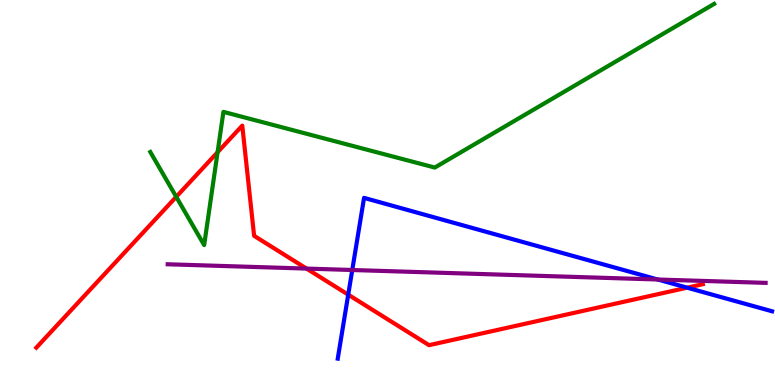[{'lines': ['blue', 'red'], 'intersections': [{'x': 4.49, 'y': 2.35}, {'x': 8.87, 'y': 2.53}]}, {'lines': ['green', 'red'], 'intersections': [{'x': 2.27, 'y': 4.89}, {'x': 2.81, 'y': 6.05}]}, {'lines': ['purple', 'red'], 'intersections': [{'x': 3.96, 'y': 3.02}]}, {'lines': ['blue', 'green'], 'intersections': []}, {'lines': ['blue', 'purple'], 'intersections': [{'x': 4.55, 'y': 2.99}, {'x': 8.49, 'y': 2.74}]}, {'lines': ['green', 'purple'], 'intersections': []}]